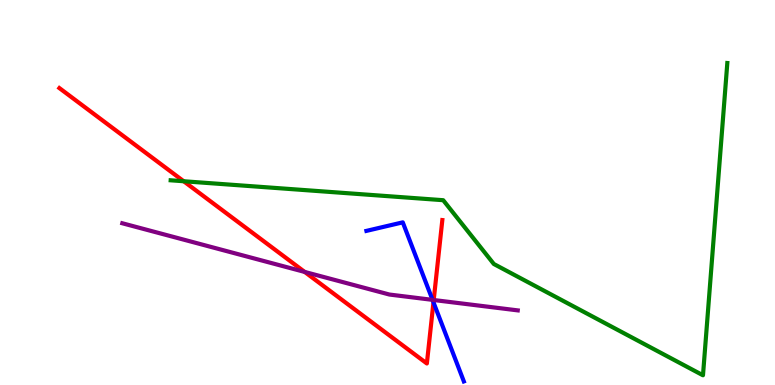[{'lines': ['blue', 'red'], 'intersections': [{'x': 5.59, 'y': 2.15}]}, {'lines': ['green', 'red'], 'intersections': [{'x': 2.37, 'y': 5.29}]}, {'lines': ['purple', 'red'], 'intersections': [{'x': 3.93, 'y': 2.94}, {'x': 5.6, 'y': 2.21}]}, {'lines': ['blue', 'green'], 'intersections': []}, {'lines': ['blue', 'purple'], 'intersections': [{'x': 5.58, 'y': 2.21}]}, {'lines': ['green', 'purple'], 'intersections': []}]